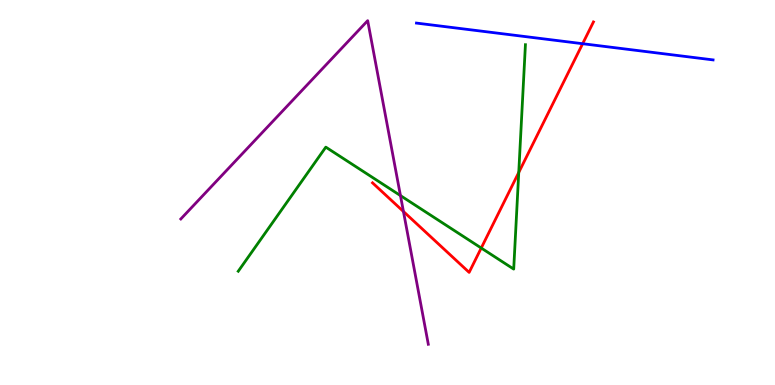[{'lines': ['blue', 'red'], 'intersections': [{'x': 7.52, 'y': 8.86}]}, {'lines': ['green', 'red'], 'intersections': [{'x': 6.21, 'y': 3.56}, {'x': 6.69, 'y': 5.52}]}, {'lines': ['purple', 'red'], 'intersections': [{'x': 5.21, 'y': 4.51}]}, {'lines': ['blue', 'green'], 'intersections': []}, {'lines': ['blue', 'purple'], 'intersections': []}, {'lines': ['green', 'purple'], 'intersections': [{'x': 5.17, 'y': 4.92}]}]